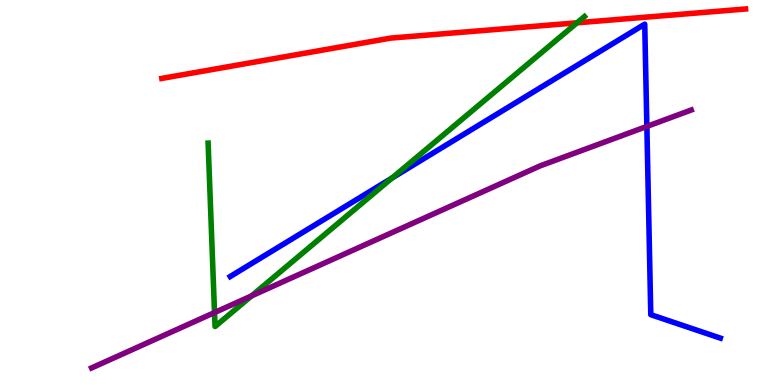[{'lines': ['blue', 'red'], 'intersections': []}, {'lines': ['green', 'red'], 'intersections': [{'x': 7.45, 'y': 9.41}]}, {'lines': ['purple', 'red'], 'intersections': []}, {'lines': ['blue', 'green'], 'intersections': [{'x': 5.06, 'y': 5.38}]}, {'lines': ['blue', 'purple'], 'intersections': [{'x': 8.35, 'y': 6.72}]}, {'lines': ['green', 'purple'], 'intersections': [{'x': 2.77, 'y': 1.88}, {'x': 3.25, 'y': 2.32}]}]